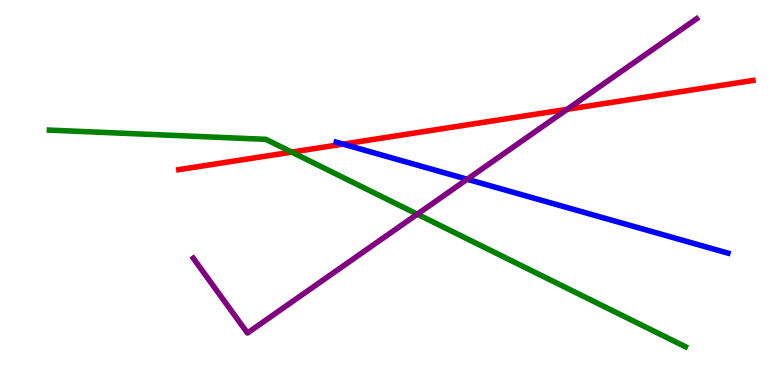[{'lines': ['blue', 'red'], 'intersections': [{'x': 4.43, 'y': 6.26}]}, {'lines': ['green', 'red'], 'intersections': [{'x': 3.76, 'y': 6.05}]}, {'lines': ['purple', 'red'], 'intersections': [{'x': 7.32, 'y': 7.16}]}, {'lines': ['blue', 'green'], 'intersections': []}, {'lines': ['blue', 'purple'], 'intersections': [{'x': 6.03, 'y': 5.34}]}, {'lines': ['green', 'purple'], 'intersections': [{'x': 5.38, 'y': 4.44}]}]